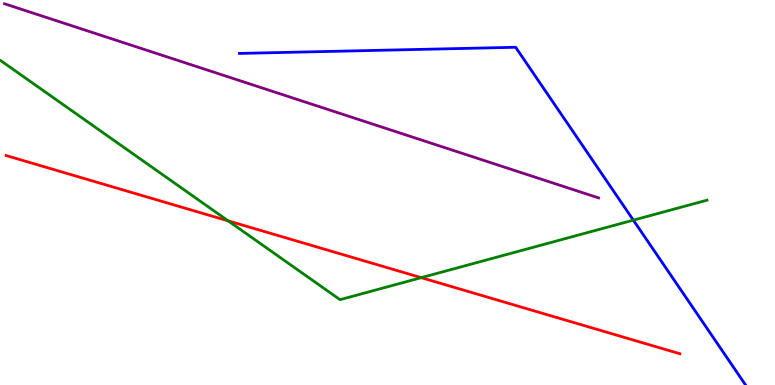[{'lines': ['blue', 'red'], 'intersections': []}, {'lines': ['green', 'red'], 'intersections': [{'x': 2.94, 'y': 4.26}, {'x': 5.44, 'y': 2.79}]}, {'lines': ['purple', 'red'], 'intersections': []}, {'lines': ['blue', 'green'], 'intersections': [{'x': 8.17, 'y': 4.28}]}, {'lines': ['blue', 'purple'], 'intersections': []}, {'lines': ['green', 'purple'], 'intersections': []}]